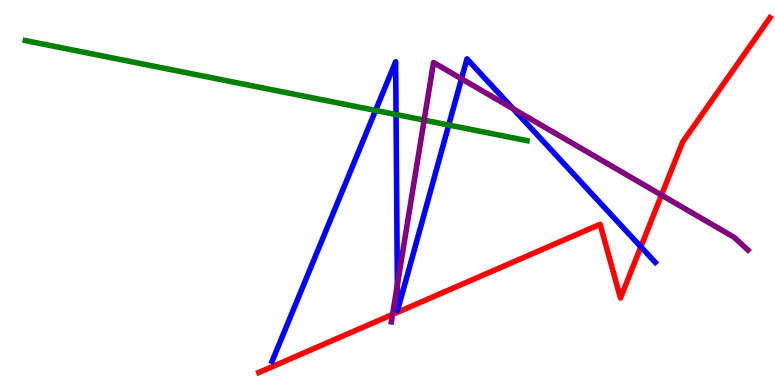[{'lines': ['blue', 'red'], 'intersections': [{'x': 8.27, 'y': 3.59}]}, {'lines': ['green', 'red'], 'intersections': []}, {'lines': ['purple', 'red'], 'intersections': [{'x': 5.07, 'y': 1.83}, {'x': 8.54, 'y': 4.93}]}, {'lines': ['blue', 'green'], 'intersections': [{'x': 4.85, 'y': 7.13}, {'x': 5.11, 'y': 7.03}, {'x': 5.79, 'y': 6.75}]}, {'lines': ['blue', 'purple'], 'intersections': [{'x': 5.13, 'y': 2.6}, {'x': 5.95, 'y': 7.95}, {'x': 6.62, 'y': 7.17}]}, {'lines': ['green', 'purple'], 'intersections': [{'x': 5.47, 'y': 6.88}]}]